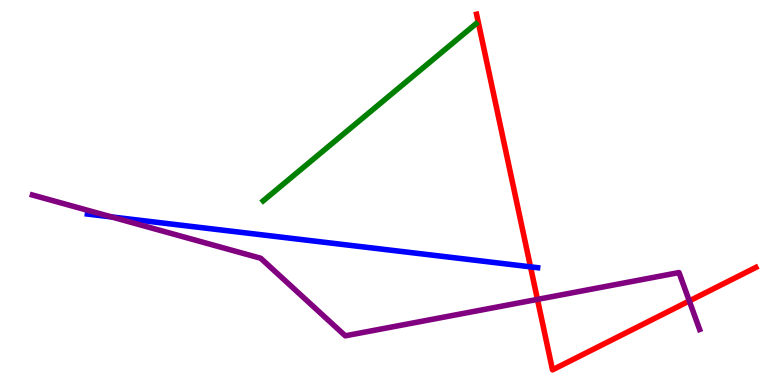[{'lines': ['blue', 'red'], 'intersections': [{'x': 6.85, 'y': 3.07}]}, {'lines': ['green', 'red'], 'intersections': []}, {'lines': ['purple', 'red'], 'intersections': [{'x': 6.93, 'y': 2.22}, {'x': 8.89, 'y': 2.18}]}, {'lines': ['blue', 'green'], 'intersections': []}, {'lines': ['blue', 'purple'], 'intersections': [{'x': 1.44, 'y': 4.37}]}, {'lines': ['green', 'purple'], 'intersections': []}]